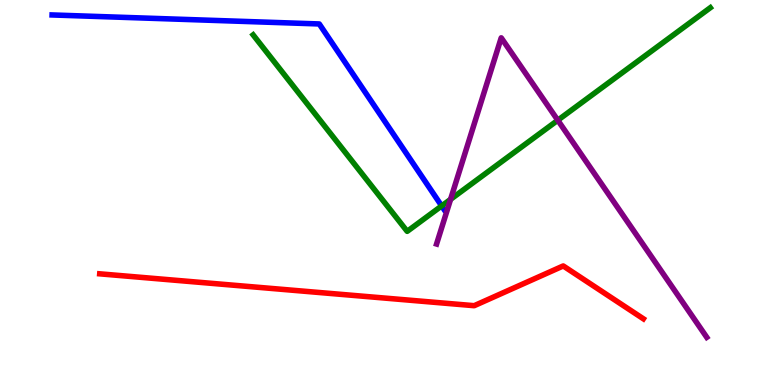[{'lines': ['blue', 'red'], 'intersections': []}, {'lines': ['green', 'red'], 'intersections': []}, {'lines': ['purple', 'red'], 'intersections': []}, {'lines': ['blue', 'green'], 'intersections': [{'x': 5.7, 'y': 4.65}]}, {'lines': ['blue', 'purple'], 'intersections': []}, {'lines': ['green', 'purple'], 'intersections': [{'x': 5.81, 'y': 4.82}, {'x': 7.2, 'y': 6.88}]}]